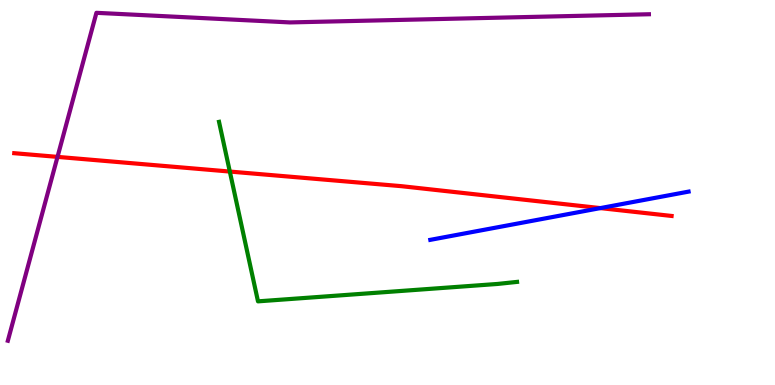[{'lines': ['blue', 'red'], 'intersections': [{'x': 7.75, 'y': 4.59}]}, {'lines': ['green', 'red'], 'intersections': [{'x': 2.97, 'y': 5.54}]}, {'lines': ['purple', 'red'], 'intersections': [{'x': 0.742, 'y': 5.93}]}, {'lines': ['blue', 'green'], 'intersections': []}, {'lines': ['blue', 'purple'], 'intersections': []}, {'lines': ['green', 'purple'], 'intersections': []}]